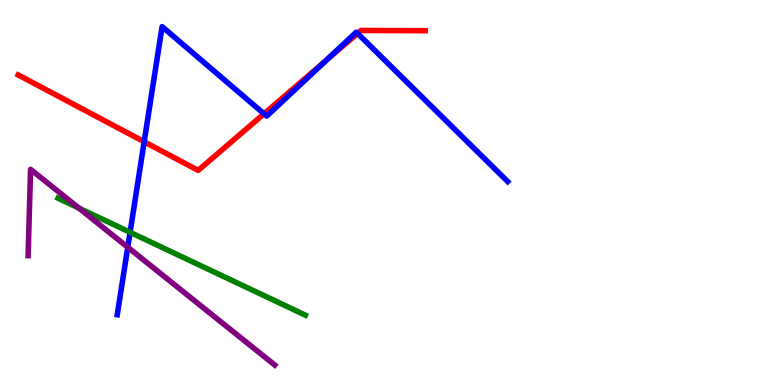[{'lines': ['blue', 'red'], 'intersections': [{'x': 1.86, 'y': 6.32}, {'x': 3.41, 'y': 7.04}, {'x': 4.21, 'y': 8.43}, {'x': 4.61, 'y': 9.13}]}, {'lines': ['green', 'red'], 'intersections': []}, {'lines': ['purple', 'red'], 'intersections': []}, {'lines': ['blue', 'green'], 'intersections': [{'x': 1.68, 'y': 3.97}]}, {'lines': ['blue', 'purple'], 'intersections': [{'x': 1.65, 'y': 3.58}]}, {'lines': ['green', 'purple'], 'intersections': [{'x': 1.02, 'y': 4.59}]}]